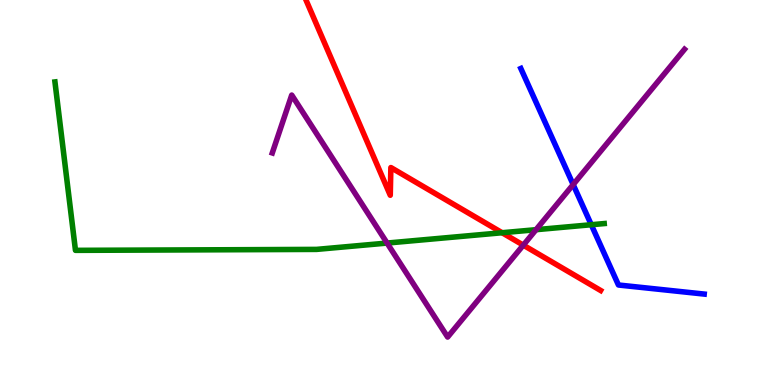[{'lines': ['blue', 'red'], 'intersections': []}, {'lines': ['green', 'red'], 'intersections': [{'x': 6.48, 'y': 3.95}]}, {'lines': ['purple', 'red'], 'intersections': [{'x': 6.75, 'y': 3.63}]}, {'lines': ['blue', 'green'], 'intersections': [{'x': 7.63, 'y': 4.16}]}, {'lines': ['blue', 'purple'], 'intersections': [{'x': 7.4, 'y': 5.21}]}, {'lines': ['green', 'purple'], 'intersections': [{'x': 4.99, 'y': 3.69}, {'x': 6.92, 'y': 4.03}]}]